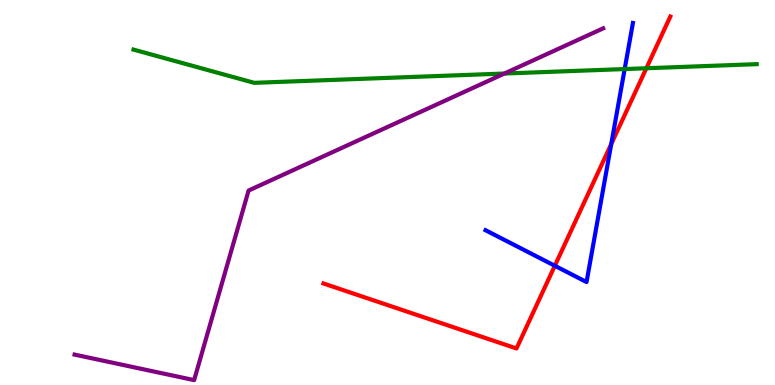[{'lines': ['blue', 'red'], 'intersections': [{'x': 7.16, 'y': 3.1}, {'x': 7.89, 'y': 6.26}]}, {'lines': ['green', 'red'], 'intersections': [{'x': 8.34, 'y': 8.23}]}, {'lines': ['purple', 'red'], 'intersections': []}, {'lines': ['blue', 'green'], 'intersections': [{'x': 8.06, 'y': 8.21}]}, {'lines': ['blue', 'purple'], 'intersections': []}, {'lines': ['green', 'purple'], 'intersections': [{'x': 6.51, 'y': 8.09}]}]